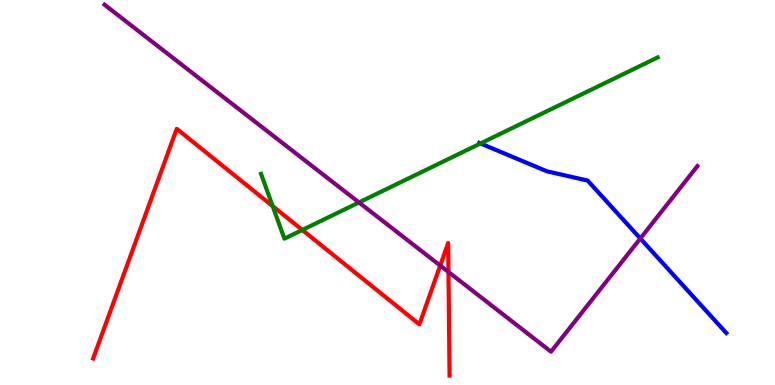[{'lines': ['blue', 'red'], 'intersections': []}, {'lines': ['green', 'red'], 'intersections': [{'x': 3.52, 'y': 4.65}, {'x': 3.9, 'y': 4.03}]}, {'lines': ['purple', 'red'], 'intersections': [{'x': 5.68, 'y': 3.1}, {'x': 5.79, 'y': 2.94}]}, {'lines': ['blue', 'green'], 'intersections': [{'x': 6.2, 'y': 6.27}]}, {'lines': ['blue', 'purple'], 'intersections': [{'x': 8.26, 'y': 3.81}]}, {'lines': ['green', 'purple'], 'intersections': [{'x': 4.63, 'y': 4.74}]}]